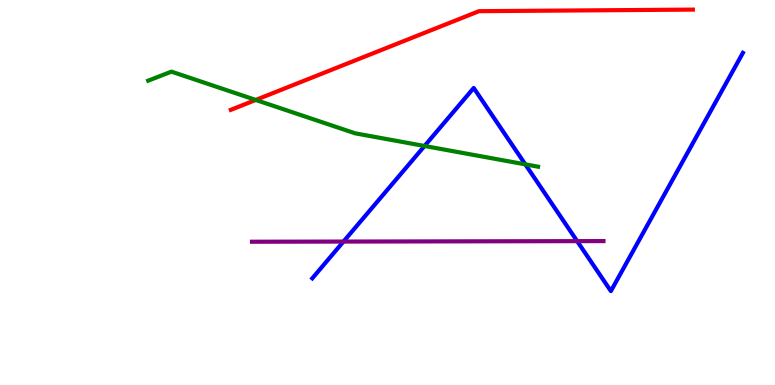[{'lines': ['blue', 'red'], 'intersections': []}, {'lines': ['green', 'red'], 'intersections': [{'x': 3.3, 'y': 7.4}]}, {'lines': ['purple', 'red'], 'intersections': []}, {'lines': ['blue', 'green'], 'intersections': [{'x': 5.48, 'y': 6.21}, {'x': 6.78, 'y': 5.73}]}, {'lines': ['blue', 'purple'], 'intersections': [{'x': 4.43, 'y': 3.73}, {'x': 7.45, 'y': 3.74}]}, {'lines': ['green', 'purple'], 'intersections': []}]